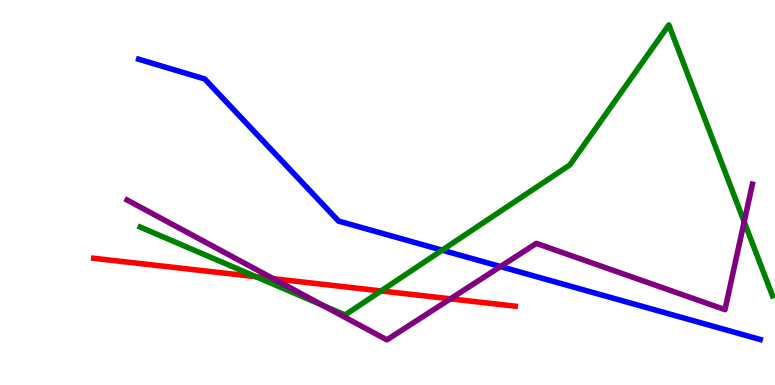[{'lines': ['blue', 'red'], 'intersections': []}, {'lines': ['green', 'red'], 'intersections': [{'x': 3.3, 'y': 2.81}, {'x': 4.92, 'y': 2.44}]}, {'lines': ['purple', 'red'], 'intersections': [{'x': 3.53, 'y': 2.76}, {'x': 5.81, 'y': 2.24}]}, {'lines': ['blue', 'green'], 'intersections': [{'x': 5.71, 'y': 3.5}]}, {'lines': ['blue', 'purple'], 'intersections': [{'x': 6.46, 'y': 3.08}]}, {'lines': ['green', 'purple'], 'intersections': [{'x': 4.17, 'y': 2.06}, {'x': 9.6, 'y': 4.24}]}]